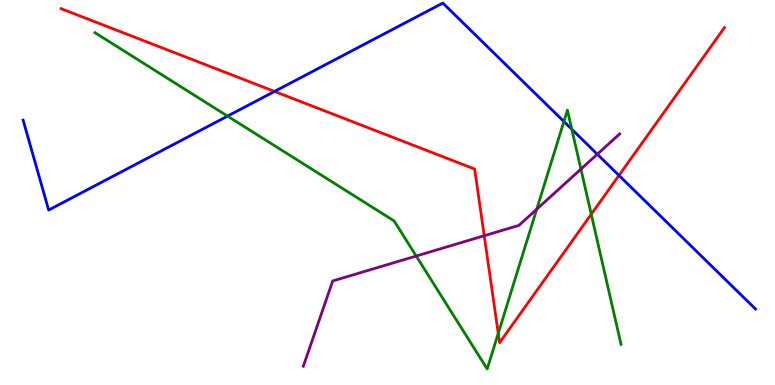[{'lines': ['blue', 'red'], 'intersections': [{'x': 3.54, 'y': 7.63}, {'x': 7.99, 'y': 5.44}]}, {'lines': ['green', 'red'], 'intersections': [{'x': 6.43, 'y': 1.34}, {'x': 7.63, 'y': 4.44}]}, {'lines': ['purple', 'red'], 'intersections': [{'x': 6.25, 'y': 3.88}]}, {'lines': ['blue', 'green'], 'intersections': [{'x': 2.94, 'y': 6.98}, {'x': 7.28, 'y': 6.84}, {'x': 7.38, 'y': 6.64}]}, {'lines': ['blue', 'purple'], 'intersections': [{'x': 7.71, 'y': 5.99}]}, {'lines': ['green', 'purple'], 'intersections': [{'x': 5.37, 'y': 3.35}, {'x': 6.93, 'y': 4.57}, {'x': 7.5, 'y': 5.61}]}]